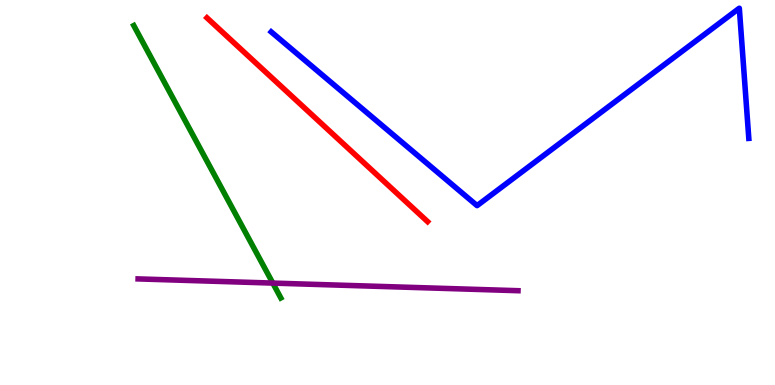[{'lines': ['blue', 'red'], 'intersections': []}, {'lines': ['green', 'red'], 'intersections': []}, {'lines': ['purple', 'red'], 'intersections': []}, {'lines': ['blue', 'green'], 'intersections': []}, {'lines': ['blue', 'purple'], 'intersections': []}, {'lines': ['green', 'purple'], 'intersections': [{'x': 3.52, 'y': 2.65}]}]